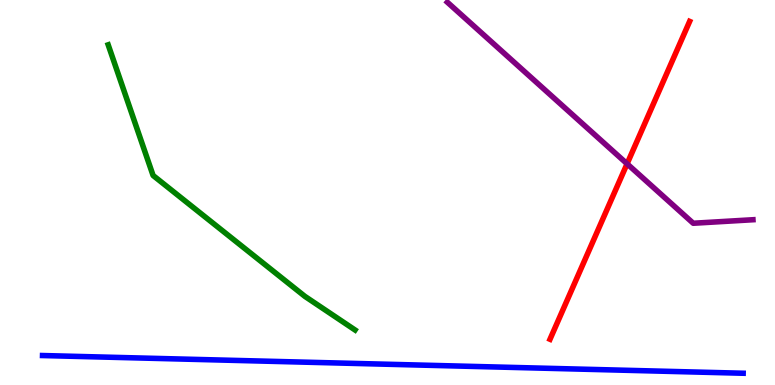[{'lines': ['blue', 'red'], 'intersections': []}, {'lines': ['green', 'red'], 'intersections': []}, {'lines': ['purple', 'red'], 'intersections': [{'x': 8.09, 'y': 5.75}]}, {'lines': ['blue', 'green'], 'intersections': []}, {'lines': ['blue', 'purple'], 'intersections': []}, {'lines': ['green', 'purple'], 'intersections': []}]